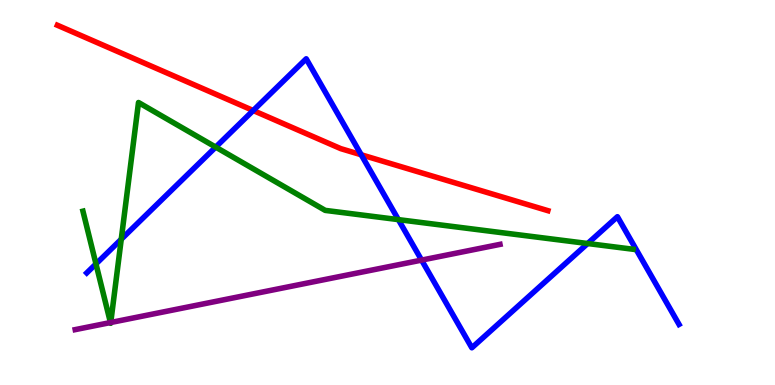[{'lines': ['blue', 'red'], 'intersections': [{'x': 3.27, 'y': 7.13}, {'x': 4.66, 'y': 5.98}]}, {'lines': ['green', 'red'], 'intersections': []}, {'lines': ['purple', 'red'], 'intersections': []}, {'lines': ['blue', 'green'], 'intersections': [{'x': 1.24, 'y': 3.14}, {'x': 1.56, 'y': 3.79}, {'x': 2.78, 'y': 6.18}, {'x': 5.14, 'y': 4.3}, {'x': 7.58, 'y': 3.67}]}, {'lines': ['blue', 'purple'], 'intersections': [{'x': 5.44, 'y': 3.24}]}, {'lines': ['green', 'purple'], 'intersections': [{'x': 1.43, 'y': 1.62}, {'x': 1.43, 'y': 1.62}]}]